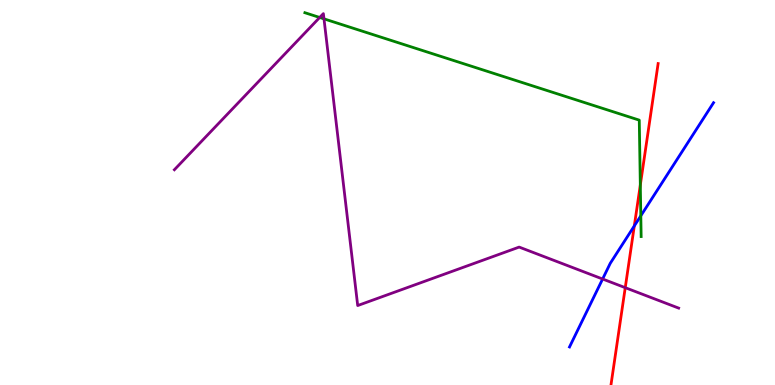[{'lines': ['blue', 'red'], 'intersections': [{'x': 8.18, 'y': 4.13}]}, {'lines': ['green', 'red'], 'intersections': [{'x': 8.26, 'y': 5.2}]}, {'lines': ['purple', 'red'], 'intersections': [{'x': 8.07, 'y': 2.53}]}, {'lines': ['blue', 'green'], 'intersections': [{'x': 8.27, 'y': 4.39}]}, {'lines': ['blue', 'purple'], 'intersections': [{'x': 7.78, 'y': 2.75}]}, {'lines': ['green', 'purple'], 'intersections': [{'x': 4.12, 'y': 9.55}, {'x': 4.18, 'y': 9.51}]}]